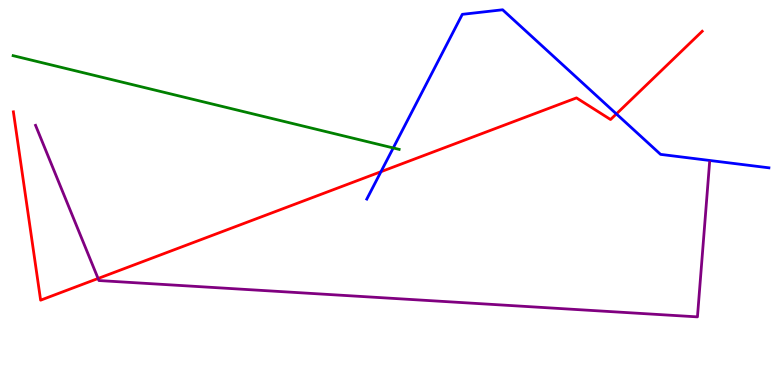[{'lines': ['blue', 'red'], 'intersections': [{'x': 4.92, 'y': 5.54}, {'x': 7.95, 'y': 7.04}]}, {'lines': ['green', 'red'], 'intersections': []}, {'lines': ['purple', 'red'], 'intersections': [{'x': 1.27, 'y': 2.77}]}, {'lines': ['blue', 'green'], 'intersections': [{'x': 5.07, 'y': 6.16}]}, {'lines': ['blue', 'purple'], 'intersections': []}, {'lines': ['green', 'purple'], 'intersections': []}]